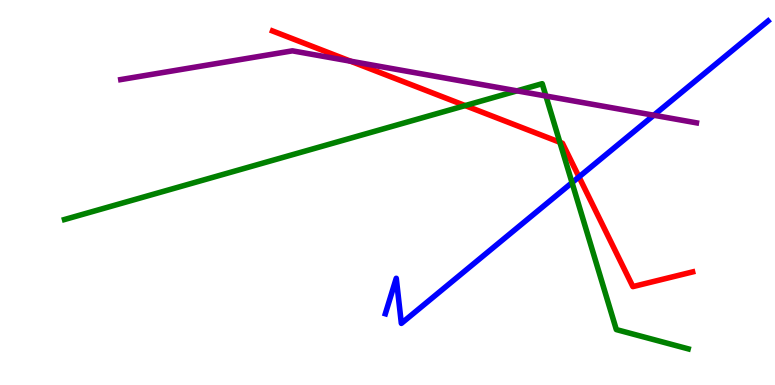[{'lines': ['blue', 'red'], 'intersections': [{'x': 7.47, 'y': 5.41}]}, {'lines': ['green', 'red'], 'intersections': [{'x': 6.0, 'y': 7.26}, {'x': 7.22, 'y': 6.3}]}, {'lines': ['purple', 'red'], 'intersections': [{'x': 4.52, 'y': 8.41}]}, {'lines': ['blue', 'green'], 'intersections': [{'x': 7.38, 'y': 5.26}]}, {'lines': ['blue', 'purple'], 'intersections': [{'x': 8.44, 'y': 7.01}]}, {'lines': ['green', 'purple'], 'intersections': [{'x': 6.67, 'y': 7.64}, {'x': 7.04, 'y': 7.51}]}]